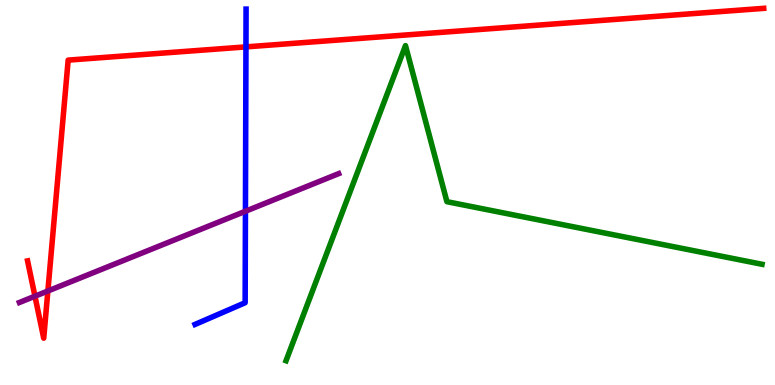[{'lines': ['blue', 'red'], 'intersections': [{'x': 3.17, 'y': 8.78}]}, {'lines': ['green', 'red'], 'intersections': []}, {'lines': ['purple', 'red'], 'intersections': [{'x': 0.451, 'y': 2.31}, {'x': 0.618, 'y': 2.44}]}, {'lines': ['blue', 'green'], 'intersections': []}, {'lines': ['blue', 'purple'], 'intersections': [{'x': 3.17, 'y': 4.51}]}, {'lines': ['green', 'purple'], 'intersections': []}]